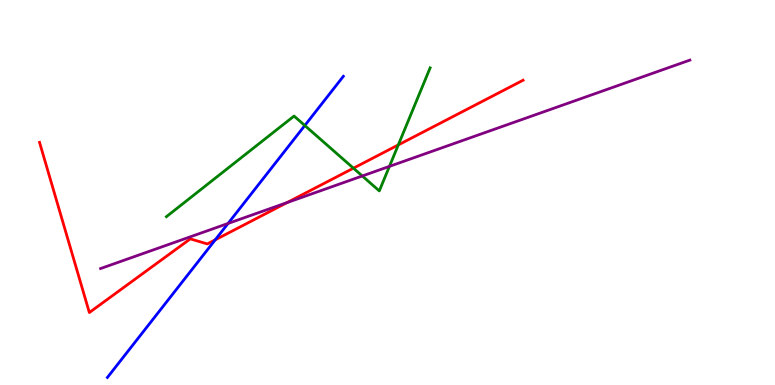[{'lines': ['blue', 'red'], 'intersections': [{'x': 2.78, 'y': 3.77}]}, {'lines': ['green', 'red'], 'intersections': [{'x': 4.56, 'y': 5.63}, {'x': 5.14, 'y': 6.24}]}, {'lines': ['purple', 'red'], 'intersections': [{'x': 3.7, 'y': 4.74}]}, {'lines': ['blue', 'green'], 'intersections': [{'x': 3.93, 'y': 6.74}]}, {'lines': ['blue', 'purple'], 'intersections': [{'x': 2.94, 'y': 4.2}]}, {'lines': ['green', 'purple'], 'intersections': [{'x': 4.67, 'y': 5.43}, {'x': 5.02, 'y': 5.68}]}]